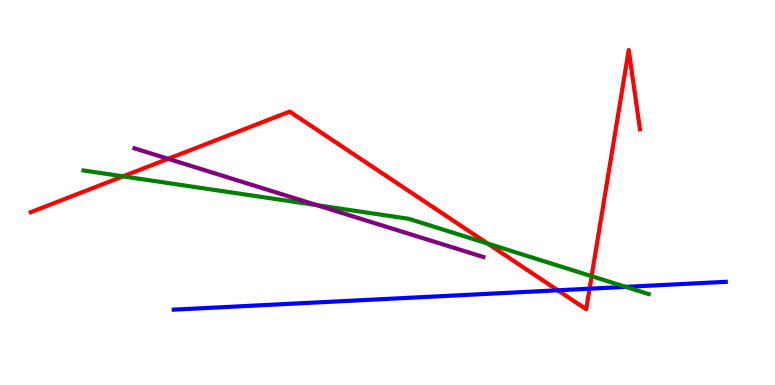[{'lines': ['blue', 'red'], 'intersections': [{'x': 7.2, 'y': 2.46}, {'x': 7.61, 'y': 2.5}]}, {'lines': ['green', 'red'], 'intersections': [{'x': 1.59, 'y': 5.42}, {'x': 6.29, 'y': 3.67}, {'x': 7.63, 'y': 2.83}]}, {'lines': ['purple', 'red'], 'intersections': [{'x': 2.17, 'y': 5.88}]}, {'lines': ['blue', 'green'], 'intersections': [{'x': 8.07, 'y': 2.55}]}, {'lines': ['blue', 'purple'], 'intersections': []}, {'lines': ['green', 'purple'], 'intersections': [{'x': 4.09, 'y': 4.67}]}]